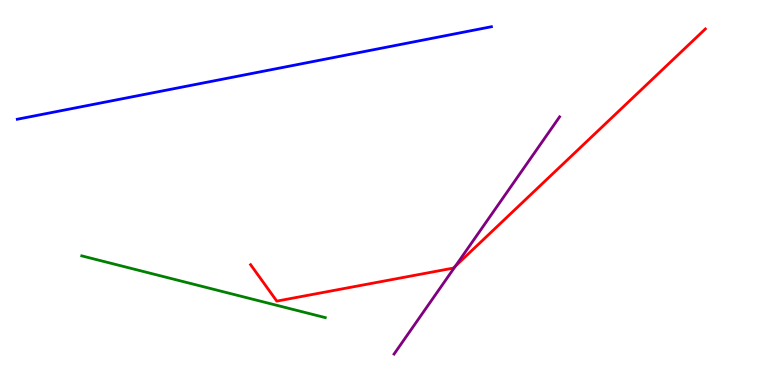[{'lines': ['blue', 'red'], 'intersections': []}, {'lines': ['green', 'red'], 'intersections': []}, {'lines': ['purple', 'red'], 'intersections': [{'x': 5.88, 'y': 3.09}]}, {'lines': ['blue', 'green'], 'intersections': []}, {'lines': ['blue', 'purple'], 'intersections': []}, {'lines': ['green', 'purple'], 'intersections': []}]